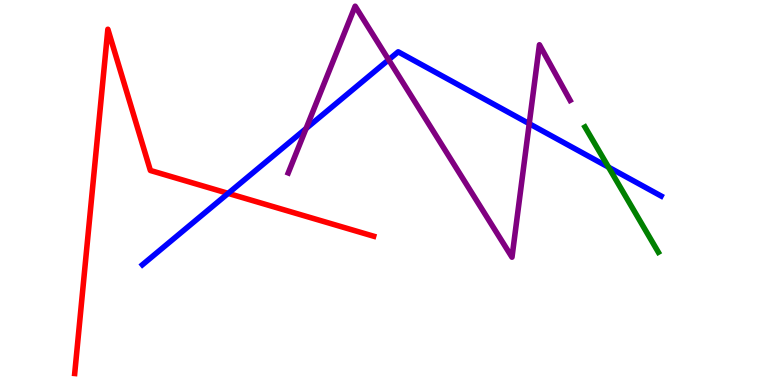[{'lines': ['blue', 'red'], 'intersections': [{'x': 2.94, 'y': 4.98}]}, {'lines': ['green', 'red'], 'intersections': []}, {'lines': ['purple', 'red'], 'intersections': []}, {'lines': ['blue', 'green'], 'intersections': [{'x': 7.85, 'y': 5.66}]}, {'lines': ['blue', 'purple'], 'intersections': [{'x': 3.95, 'y': 6.66}, {'x': 5.01, 'y': 8.45}, {'x': 6.83, 'y': 6.79}]}, {'lines': ['green', 'purple'], 'intersections': []}]